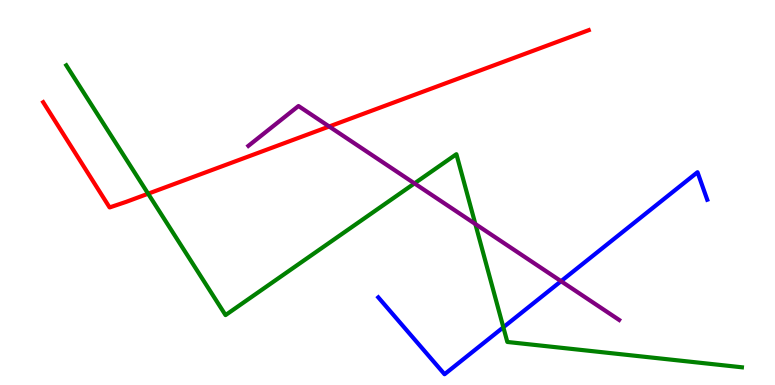[{'lines': ['blue', 'red'], 'intersections': []}, {'lines': ['green', 'red'], 'intersections': [{'x': 1.91, 'y': 4.97}]}, {'lines': ['purple', 'red'], 'intersections': [{'x': 4.25, 'y': 6.71}]}, {'lines': ['blue', 'green'], 'intersections': [{'x': 6.49, 'y': 1.5}]}, {'lines': ['blue', 'purple'], 'intersections': [{'x': 7.24, 'y': 2.7}]}, {'lines': ['green', 'purple'], 'intersections': [{'x': 5.35, 'y': 5.24}, {'x': 6.13, 'y': 4.18}]}]